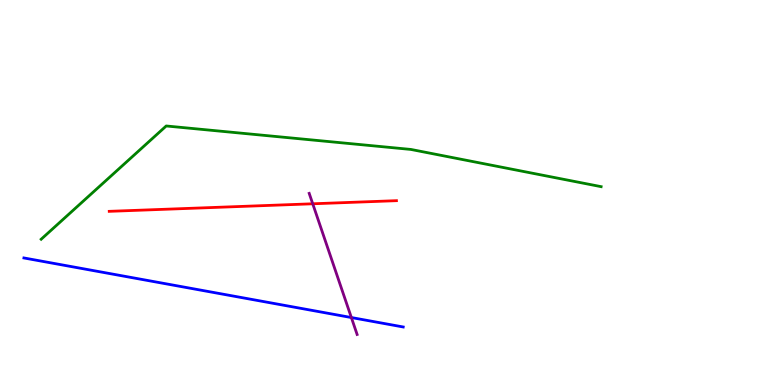[{'lines': ['blue', 'red'], 'intersections': []}, {'lines': ['green', 'red'], 'intersections': []}, {'lines': ['purple', 'red'], 'intersections': [{'x': 4.04, 'y': 4.71}]}, {'lines': ['blue', 'green'], 'intersections': []}, {'lines': ['blue', 'purple'], 'intersections': [{'x': 4.53, 'y': 1.75}]}, {'lines': ['green', 'purple'], 'intersections': []}]